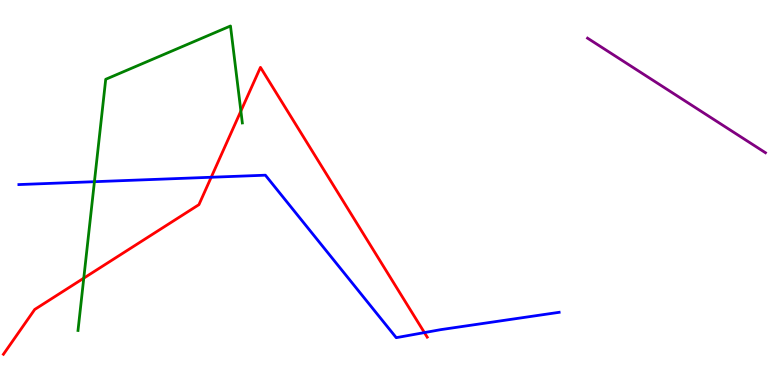[{'lines': ['blue', 'red'], 'intersections': [{'x': 2.73, 'y': 5.4}, {'x': 5.48, 'y': 1.36}]}, {'lines': ['green', 'red'], 'intersections': [{'x': 1.08, 'y': 2.78}, {'x': 3.11, 'y': 7.12}]}, {'lines': ['purple', 'red'], 'intersections': []}, {'lines': ['blue', 'green'], 'intersections': [{'x': 1.22, 'y': 5.28}]}, {'lines': ['blue', 'purple'], 'intersections': []}, {'lines': ['green', 'purple'], 'intersections': []}]